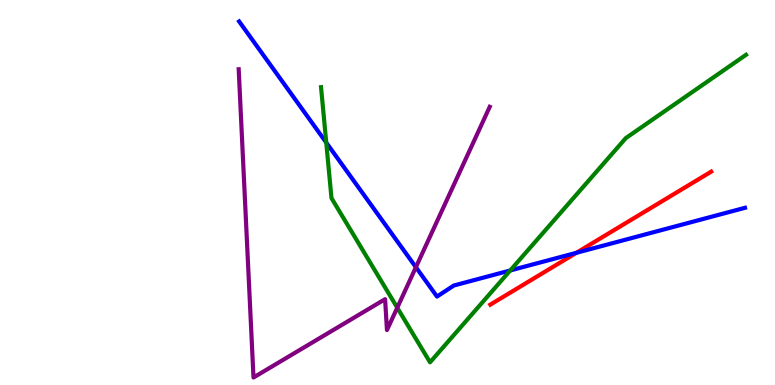[{'lines': ['blue', 'red'], 'intersections': [{'x': 7.44, 'y': 3.43}]}, {'lines': ['green', 'red'], 'intersections': []}, {'lines': ['purple', 'red'], 'intersections': []}, {'lines': ['blue', 'green'], 'intersections': [{'x': 4.21, 'y': 6.3}, {'x': 6.58, 'y': 2.98}]}, {'lines': ['blue', 'purple'], 'intersections': [{'x': 5.37, 'y': 3.06}]}, {'lines': ['green', 'purple'], 'intersections': [{'x': 5.13, 'y': 2.01}]}]